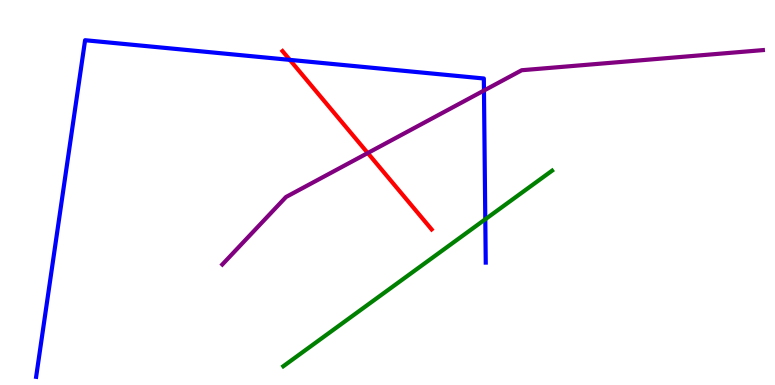[{'lines': ['blue', 'red'], 'intersections': [{'x': 3.74, 'y': 8.44}]}, {'lines': ['green', 'red'], 'intersections': []}, {'lines': ['purple', 'red'], 'intersections': [{'x': 4.75, 'y': 6.03}]}, {'lines': ['blue', 'green'], 'intersections': [{'x': 6.26, 'y': 4.3}]}, {'lines': ['blue', 'purple'], 'intersections': [{'x': 6.24, 'y': 7.65}]}, {'lines': ['green', 'purple'], 'intersections': []}]